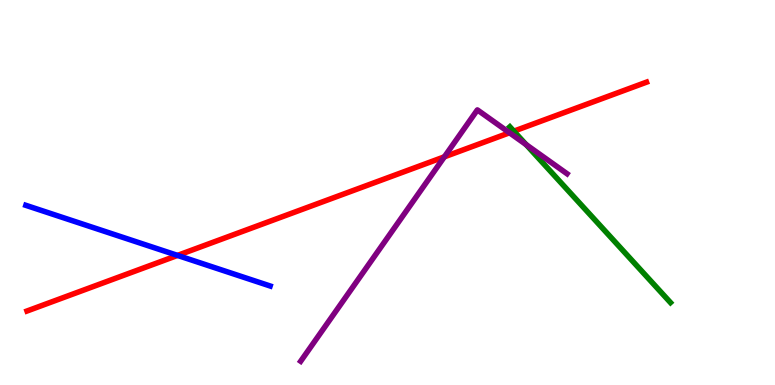[{'lines': ['blue', 'red'], 'intersections': [{'x': 2.29, 'y': 3.37}]}, {'lines': ['green', 'red'], 'intersections': [{'x': 6.63, 'y': 6.59}]}, {'lines': ['purple', 'red'], 'intersections': [{'x': 5.73, 'y': 5.93}, {'x': 6.57, 'y': 6.55}]}, {'lines': ['blue', 'green'], 'intersections': []}, {'lines': ['blue', 'purple'], 'intersections': []}, {'lines': ['green', 'purple'], 'intersections': [{'x': 6.79, 'y': 6.24}]}]